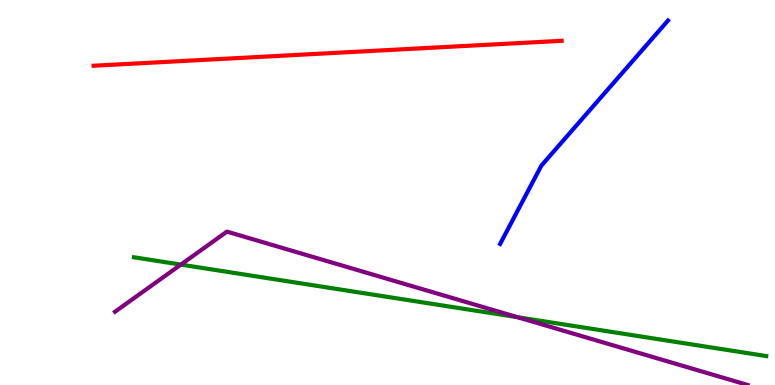[{'lines': ['blue', 'red'], 'intersections': []}, {'lines': ['green', 'red'], 'intersections': []}, {'lines': ['purple', 'red'], 'intersections': []}, {'lines': ['blue', 'green'], 'intersections': []}, {'lines': ['blue', 'purple'], 'intersections': []}, {'lines': ['green', 'purple'], 'intersections': [{'x': 2.33, 'y': 3.13}, {'x': 6.68, 'y': 1.76}]}]